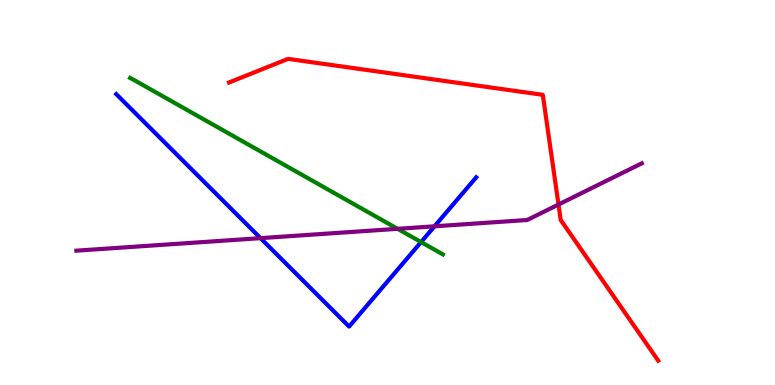[{'lines': ['blue', 'red'], 'intersections': []}, {'lines': ['green', 'red'], 'intersections': []}, {'lines': ['purple', 'red'], 'intersections': [{'x': 7.21, 'y': 4.69}]}, {'lines': ['blue', 'green'], 'intersections': [{'x': 5.43, 'y': 3.71}]}, {'lines': ['blue', 'purple'], 'intersections': [{'x': 3.36, 'y': 3.81}, {'x': 5.61, 'y': 4.12}]}, {'lines': ['green', 'purple'], 'intersections': [{'x': 5.13, 'y': 4.06}]}]